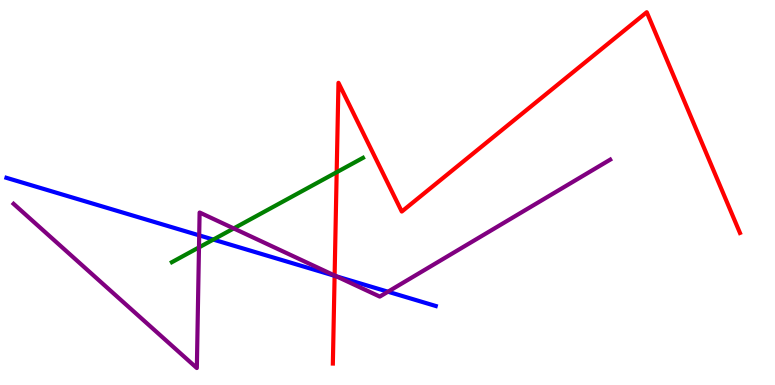[{'lines': ['blue', 'red'], 'intersections': [{'x': 4.32, 'y': 2.84}]}, {'lines': ['green', 'red'], 'intersections': [{'x': 4.34, 'y': 5.53}]}, {'lines': ['purple', 'red'], 'intersections': [{'x': 4.32, 'y': 2.84}]}, {'lines': ['blue', 'green'], 'intersections': [{'x': 2.75, 'y': 3.78}]}, {'lines': ['blue', 'purple'], 'intersections': [{'x': 2.57, 'y': 3.89}, {'x': 4.34, 'y': 2.82}, {'x': 5.01, 'y': 2.42}]}, {'lines': ['green', 'purple'], 'intersections': [{'x': 2.57, 'y': 3.57}, {'x': 3.02, 'y': 4.07}]}]